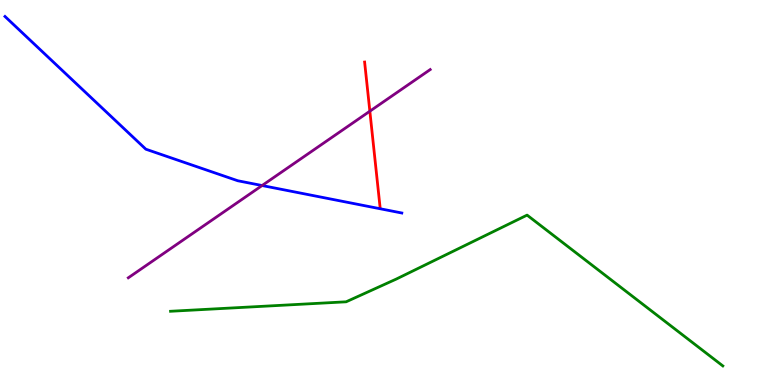[{'lines': ['blue', 'red'], 'intersections': []}, {'lines': ['green', 'red'], 'intersections': []}, {'lines': ['purple', 'red'], 'intersections': [{'x': 4.77, 'y': 7.11}]}, {'lines': ['blue', 'green'], 'intersections': []}, {'lines': ['blue', 'purple'], 'intersections': [{'x': 3.38, 'y': 5.18}]}, {'lines': ['green', 'purple'], 'intersections': []}]